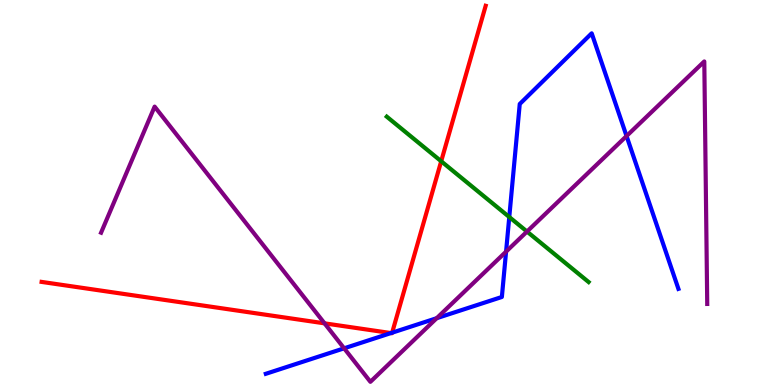[{'lines': ['blue', 'red'], 'intersections': [{'x': 5.04, 'y': 1.35}, {'x': 5.06, 'y': 1.36}]}, {'lines': ['green', 'red'], 'intersections': [{'x': 5.69, 'y': 5.81}]}, {'lines': ['purple', 'red'], 'intersections': [{'x': 4.19, 'y': 1.6}]}, {'lines': ['blue', 'green'], 'intersections': [{'x': 6.57, 'y': 4.36}]}, {'lines': ['blue', 'purple'], 'intersections': [{'x': 4.44, 'y': 0.953}, {'x': 5.64, 'y': 1.74}, {'x': 6.53, 'y': 3.46}, {'x': 8.08, 'y': 6.47}]}, {'lines': ['green', 'purple'], 'intersections': [{'x': 6.8, 'y': 3.99}]}]